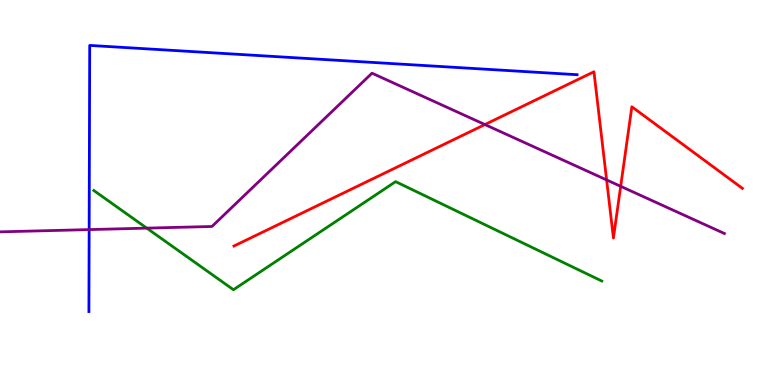[{'lines': ['blue', 'red'], 'intersections': []}, {'lines': ['green', 'red'], 'intersections': []}, {'lines': ['purple', 'red'], 'intersections': [{'x': 6.26, 'y': 6.76}, {'x': 7.83, 'y': 5.33}, {'x': 8.01, 'y': 5.16}]}, {'lines': ['blue', 'green'], 'intersections': []}, {'lines': ['blue', 'purple'], 'intersections': [{'x': 1.15, 'y': 4.04}]}, {'lines': ['green', 'purple'], 'intersections': [{'x': 1.89, 'y': 4.07}]}]